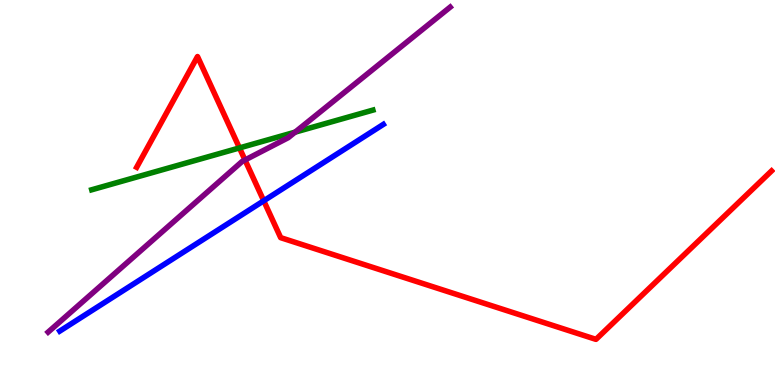[{'lines': ['blue', 'red'], 'intersections': [{'x': 3.4, 'y': 4.78}]}, {'lines': ['green', 'red'], 'intersections': [{'x': 3.09, 'y': 6.16}]}, {'lines': ['purple', 'red'], 'intersections': [{'x': 3.16, 'y': 5.84}]}, {'lines': ['blue', 'green'], 'intersections': []}, {'lines': ['blue', 'purple'], 'intersections': []}, {'lines': ['green', 'purple'], 'intersections': [{'x': 3.81, 'y': 6.57}]}]